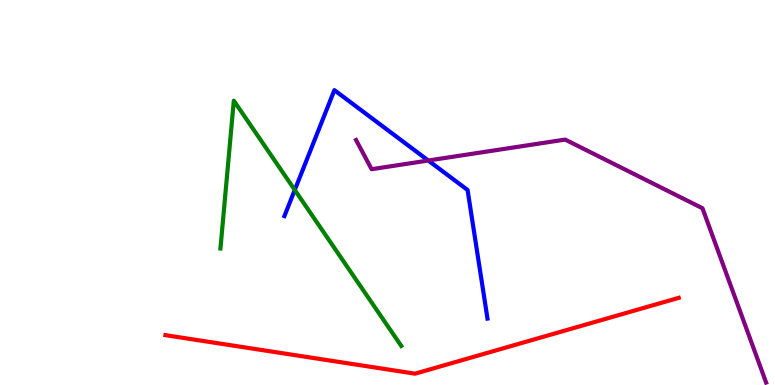[{'lines': ['blue', 'red'], 'intersections': []}, {'lines': ['green', 'red'], 'intersections': []}, {'lines': ['purple', 'red'], 'intersections': []}, {'lines': ['blue', 'green'], 'intersections': [{'x': 3.8, 'y': 5.07}]}, {'lines': ['blue', 'purple'], 'intersections': [{'x': 5.53, 'y': 5.83}]}, {'lines': ['green', 'purple'], 'intersections': []}]